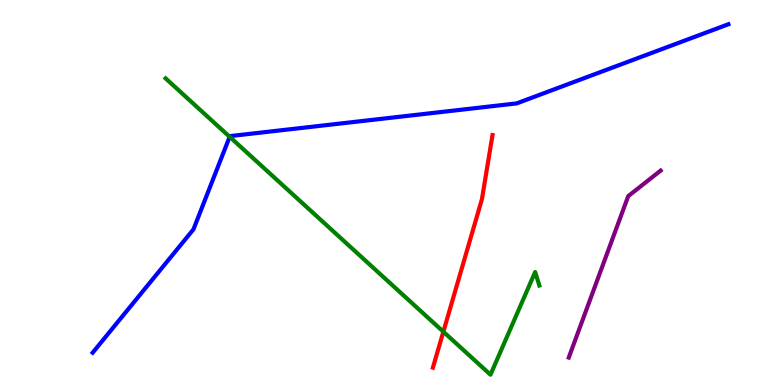[{'lines': ['blue', 'red'], 'intersections': []}, {'lines': ['green', 'red'], 'intersections': [{'x': 5.72, 'y': 1.38}]}, {'lines': ['purple', 'red'], 'intersections': []}, {'lines': ['blue', 'green'], 'intersections': [{'x': 2.96, 'y': 6.45}]}, {'lines': ['blue', 'purple'], 'intersections': []}, {'lines': ['green', 'purple'], 'intersections': []}]